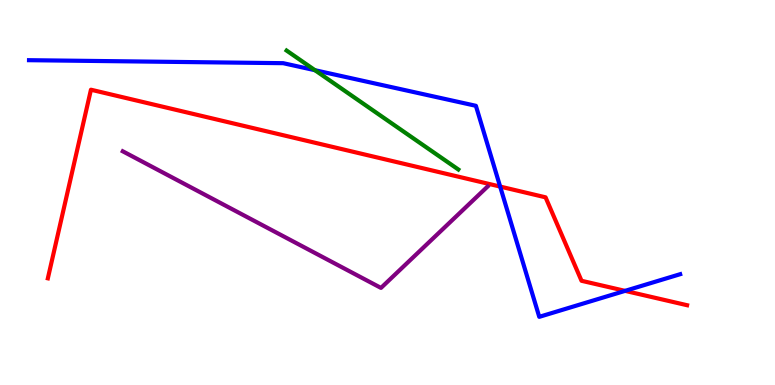[{'lines': ['blue', 'red'], 'intersections': [{'x': 6.45, 'y': 5.15}, {'x': 8.07, 'y': 2.45}]}, {'lines': ['green', 'red'], 'intersections': []}, {'lines': ['purple', 'red'], 'intersections': []}, {'lines': ['blue', 'green'], 'intersections': [{'x': 4.06, 'y': 8.18}]}, {'lines': ['blue', 'purple'], 'intersections': []}, {'lines': ['green', 'purple'], 'intersections': []}]